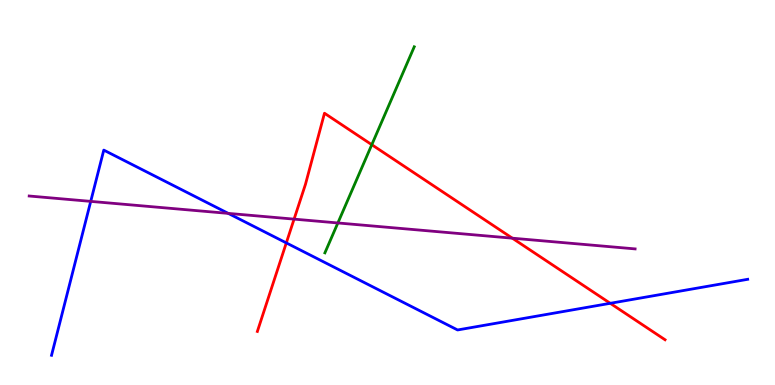[{'lines': ['blue', 'red'], 'intersections': [{'x': 3.69, 'y': 3.69}, {'x': 7.87, 'y': 2.12}]}, {'lines': ['green', 'red'], 'intersections': [{'x': 4.8, 'y': 6.24}]}, {'lines': ['purple', 'red'], 'intersections': [{'x': 3.79, 'y': 4.31}, {'x': 6.61, 'y': 3.81}]}, {'lines': ['blue', 'green'], 'intersections': []}, {'lines': ['blue', 'purple'], 'intersections': [{'x': 1.17, 'y': 4.77}, {'x': 2.95, 'y': 4.46}]}, {'lines': ['green', 'purple'], 'intersections': [{'x': 4.36, 'y': 4.21}]}]